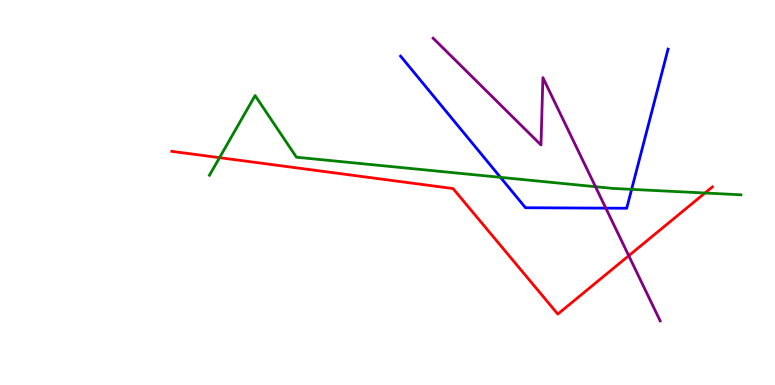[{'lines': ['blue', 'red'], 'intersections': []}, {'lines': ['green', 'red'], 'intersections': [{'x': 2.83, 'y': 5.9}, {'x': 9.1, 'y': 4.99}]}, {'lines': ['purple', 'red'], 'intersections': [{'x': 8.11, 'y': 3.36}]}, {'lines': ['blue', 'green'], 'intersections': [{'x': 6.46, 'y': 5.39}, {'x': 8.15, 'y': 5.08}]}, {'lines': ['blue', 'purple'], 'intersections': [{'x': 7.82, 'y': 4.59}]}, {'lines': ['green', 'purple'], 'intersections': [{'x': 7.68, 'y': 5.15}]}]